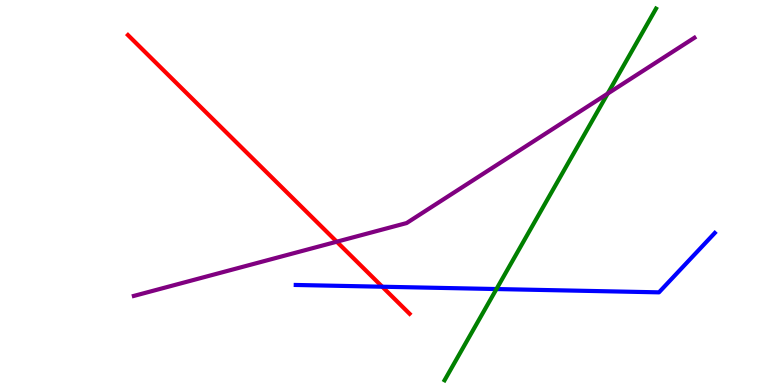[{'lines': ['blue', 'red'], 'intersections': [{'x': 4.93, 'y': 2.55}]}, {'lines': ['green', 'red'], 'intersections': []}, {'lines': ['purple', 'red'], 'intersections': [{'x': 4.35, 'y': 3.72}]}, {'lines': ['blue', 'green'], 'intersections': [{'x': 6.41, 'y': 2.49}]}, {'lines': ['blue', 'purple'], 'intersections': []}, {'lines': ['green', 'purple'], 'intersections': [{'x': 7.84, 'y': 7.57}]}]